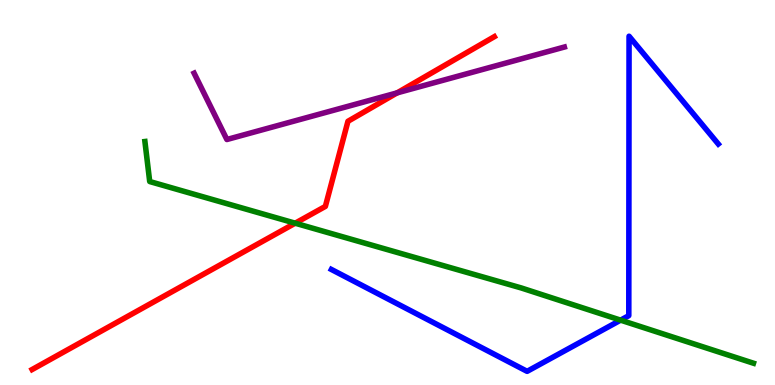[{'lines': ['blue', 'red'], 'intersections': []}, {'lines': ['green', 'red'], 'intersections': [{'x': 3.81, 'y': 4.2}]}, {'lines': ['purple', 'red'], 'intersections': [{'x': 5.12, 'y': 7.59}]}, {'lines': ['blue', 'green'], 'intersections': [{'x': 8.01, 'y': 1.68}]}, {'lines': ['blue', 'purple'], 'intersections': []}, {'lines': ['green', 'purple'], 'intersections': []}]